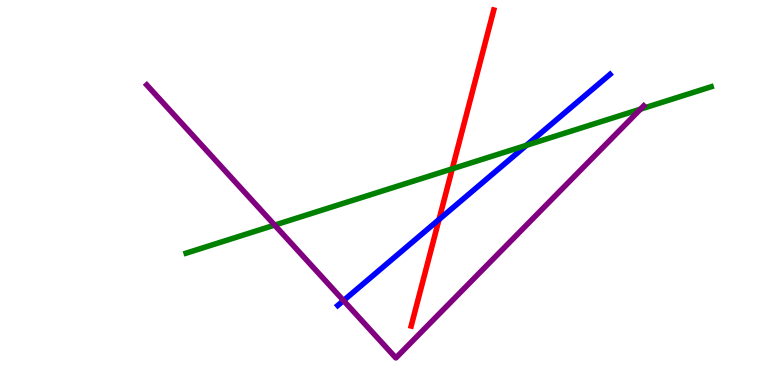[{'lines': ['blue', 'red'], 'intersections': [{'x': 5.66, 'y': 4.3}]}, {'lines': ['green', 'red'], 'intersections': [{'x': 5.84, 'y': 5.62}]}, {'lines': ['purple', 'red'], 'intersections': []}, {'lines': ['blue', 'green'], 'intersections': [{'x': 6.79, 'y': 6.23}]}, {'lines': ['blue', 'purple'], 'intersections': [{'x': 4.43, 'y': 2.19}]}, {'lines': ['green', 'purple'], 'intersections': [{'x': 3.54, 'y': 4.15}, {'x': 8.26, 'y': 7.16}]}]